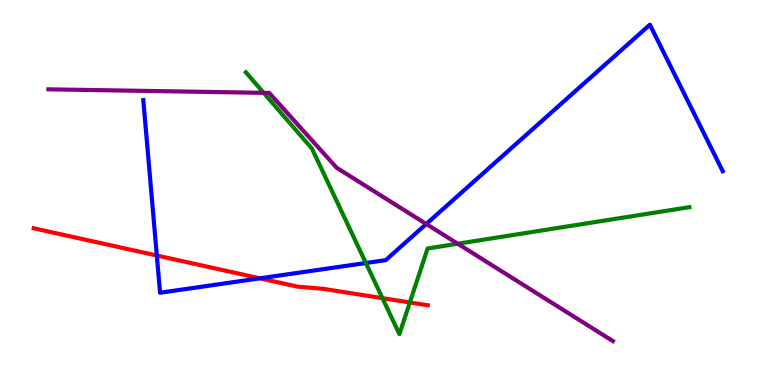[{'lines': ['blue', 'red'], 'intersections': [{'x': 2.02, 'y': 3.36}, {'x': 3.35, 'y': 2.77}]}, {'lines': ['green', 'red'], 'intersections': [{'x': 4.94, 'y': 2.26}, {'x': 5.29, 'y': 2.14}]}, {'lines': ['purple', 'red'], 'intersections': []}, {'lines': ['blue', 'green'], 'intersections': [{'x': 4.72, 'y': 3.17}]}, {'lines': ['blue', 'purple'], 'intersections': [{'x': 5.5, 'y': 4.18}]}, {'lines': ['green', 'purple'], 'intersections': [{'x': 3.4, 'y': 7.59}, {'x': 5.91, 'y': 3.67}]}]